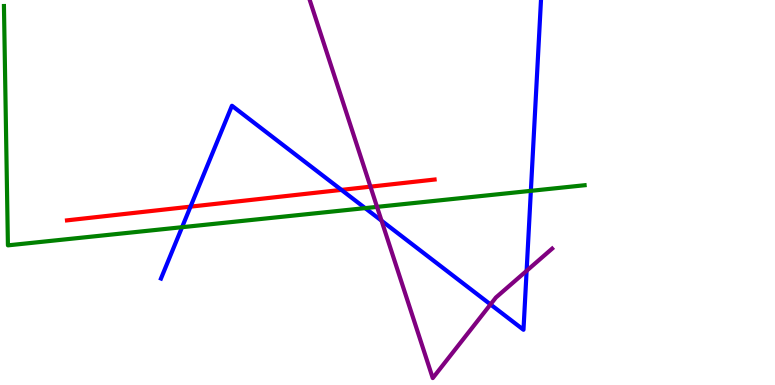[{'lines': ['blue', 'red'], 'intersections': [{'x': 2.46, 'y': 4.63}, {'x': 4.41, 'y': 5.07}]}, {'lines': ['green', 'red'], 'intersections': []}, {'lines': ['purple', 'red'], 'intersections': [{'x': 4.78, 'y': 5.15}]}, {'lines': ['blue', 'green'], 'intersections': [{'x': 2.35, 'y': 4.1}, {'x': 4.71, 'y': 4.59}, {'x': 6.85, 'y': 5.04}]}, {'lines': ['blue', 'purple'], 'intersections': [{'x': 4.92, 'y': 4.27}, {'x': 6.33, 'y': 2.09}, {'x': 6.8, 'y': 2.97}]}, {'lines': ['green', 'purple'], 'intersections': [{'x': 4.86, 'y': 4.63}]}]